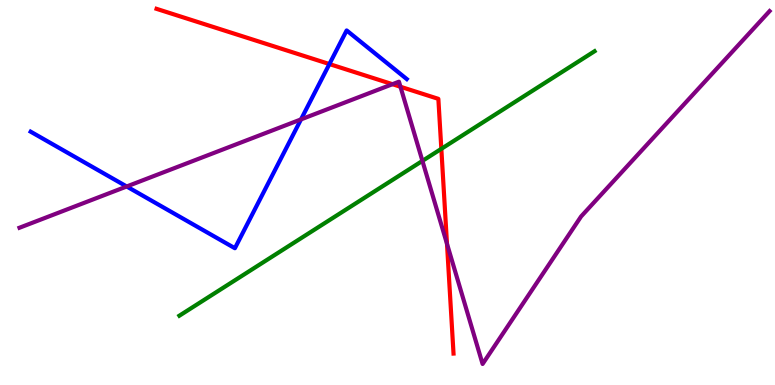[{'lines': ['blue', 'red'], 'intersections': [{'x': 4.25, 'y': 8.34}]}, {'lines': ['green', 'red'], 'intersections': [{'x': 5.69, 'y': 6.13}]}, {'lines': ['purple', 'red'], 'intersections': [{'x': 5.06, 'y': 7.81}, {'x': 5.17, 'y': 7.75}, {'x': 5.77, 'y': 3.67}]}, {'lines': ['blue', 'green'], 'intersections': []}, {'lines': ['blue', 'purple'], 'intersections': [{'x': 1.63, 'y': 5.16}, {'x': 3.88, 'y': 6.9}]}, {'lines': ['green', 'purple'], 'intersections': [{'x': 5.45, 'y': 5.82}]}]